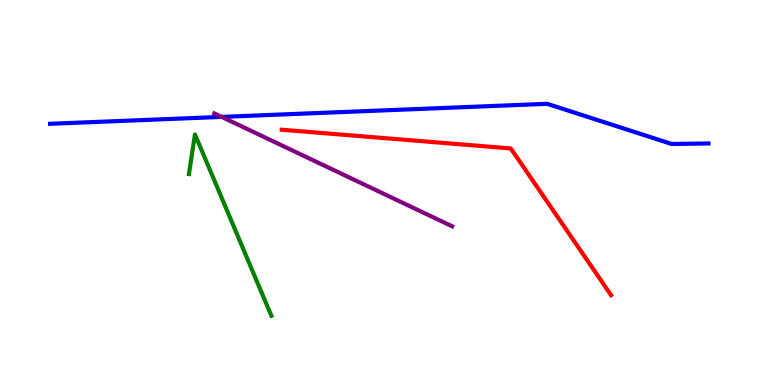[{'lines': ['blue', 'red'], 'intersections': []}, {'lines': ['green', 'red'], 'intersections': []}, {'lines': ['purple', 'red'], 'intersections': []}, {'lines': ['blue', 'green'], 'intersections': []}, {'lines': ['blue', 'purple'], 'intersections': [{'x': 2.86, 'y': 6.96}]}, {'lines': ['green', 'purple'], 'intersections': []}]